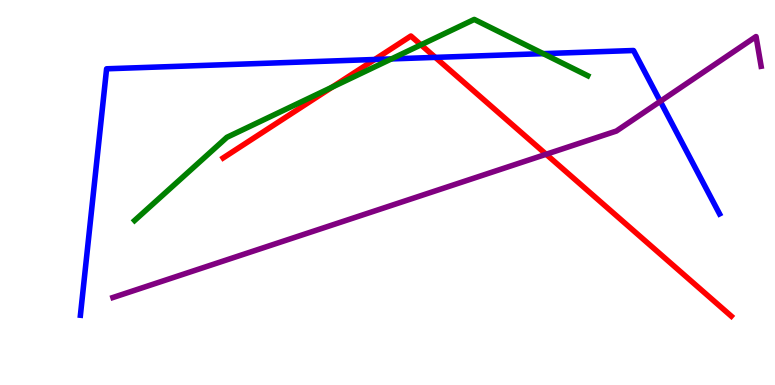[{'lines': ['blue', 'red'], 'intersections': [{'x': 4.84, 'y': 8.45}, {'x': 5.62, 'y': 8.51}]}, {'lines': ['green', 'red'], 'intersections': [{'x': 4.28, 'y': 7.74}, {'x': 5.43, 'y': 8.84}]}, {'lines': ['purple', 'red'], 'intersections': [{'x': 7.05, 'y': 5.99}]}, {'lines': ['blue', 'green'], 'intersections': [{'x': 5.05, 'y': 8.47}, {'x': 7.01, 'y': 8.61}]}, {'lines': ['blue', 'purple'], 'intersections': [{'x': 8.52, 'y': 7.37}]}, {'lines': ['green', 'purple'], 'intersections': []}]